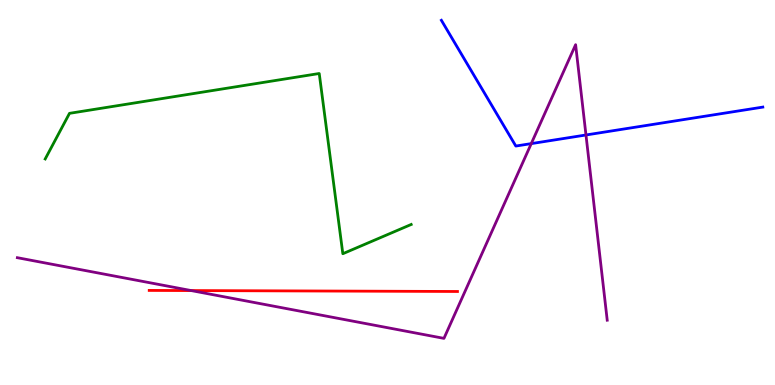[{'lines': ['blue', 'red'], 'intersections': []}, {'lines': ['green', 'red'], 'intersections': []}, {'lines': ['purple', 'red'], 'intersections': [{'x': 2.47, 'y': 2.45}]}, {'lines': ['blue', 'green'], 'intersections': []}, {'lines': ['blue', 'purple'], 'intersections': [{'x': 6.86, 'y': 6.27}, {'x': 7.56, 'y': 6.49}]}, {'lines': ['green', 'purple'], 'intersections': []}]